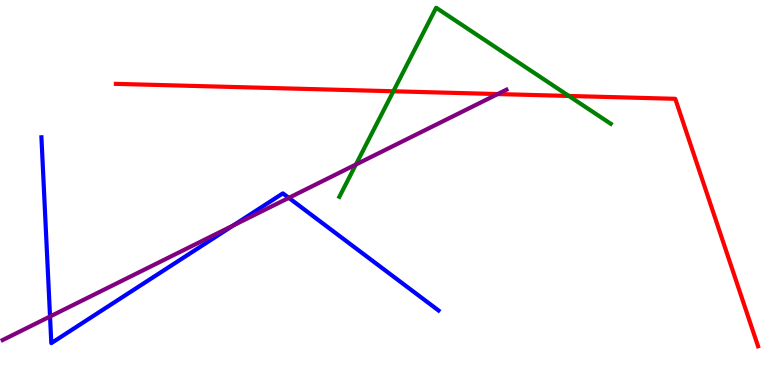[{'lines': ['blue', 'red'], 'intersections': []}, {'lines': ['green', 'red'], 'intersections': [{'x': 5.08, 'y': 7.63}, {'x': 7.34, 'y': 7.51}]}, {'lines': ['purple', 'red'], 'intersections': [{'x': 6.42, 'y': 7.56}]}, {'lines': ['blue', 'green'], 'intersections': []}, {'lines': ['blue', 'purple'], 'intersections': [{'x': 0.646, 'y': 1.78}, {'x': 3.01, 'y': 4.14}, {'x': 3.73, 'y': 4.86}]}, {'lines': ['green', 'purple'], 'intersections': [{'x': 4.59, 'y': 5.73}]}]